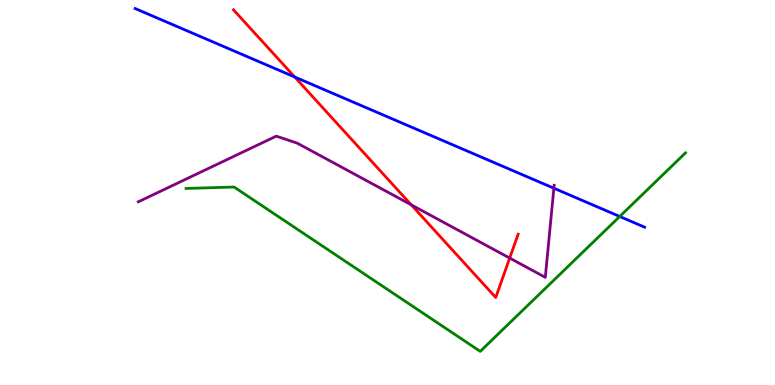[{'lines': ['blue', 'red'], 'intersections': [{'x': 3.8, 'y': 8.0}]}, {'lines': ['green', 'red'], 'intersections': []}, {'lines': ['purple', 'red'], 'intersections': [{'x': 5.31, 'y': 4.68}, {'x': 6.58, 'y': 3.3}]}, {'lines': ['blue', 'green'], 'intersections': [{'x': 8.0, 'y': 4.38}]}, {'lines': ['blue', 'purple'], 'intersections': [{'x': 7.15, 'y': 5.11}]}, {'lines': ['green', 'purple'], 'intersections': []}]